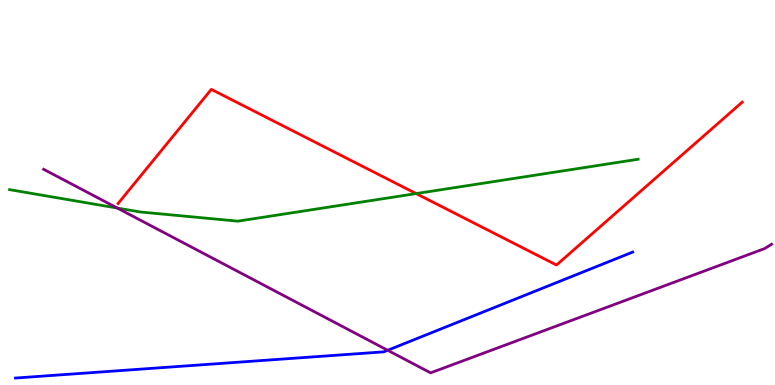[{'lines': ['blue', 'red'], 'intersections': []}, {'lines': ['green', 'red'], 'intersections': [{'x': 5.37, 'y': 4.97}]}, {'lines': ['purple', 'red'], 'intersections': []}, {'lines': ['blue', 'green'], 'intersections': []}, {'lines': ['blue', 'purple'], 'intersections': [{'x': 5.0, 'y': 0.902}]}, {'lines': ['green', 'purple'], 'intersections': [{'x': 1.51, 'y': 4.6}]}]